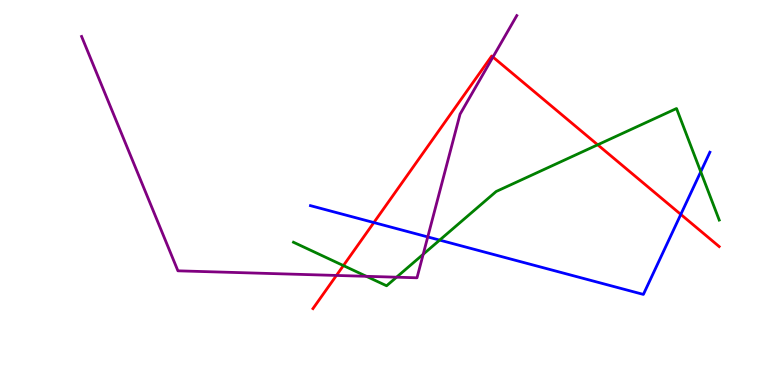[{'lines': ['blue', 'red'], 'intersections': [{'x': 4.82, 'y': 4.22}, {'x': 8.78, 'y': 4.43}]}, {'lines': ['green', 'red'], 'intersections': [{'x': 4.43, 'y': 3.1}, {'x': 7.71, 'y': 6.24}]}, {'lines': ['purple', 'red'], 'intersections': [{'x': 4.34, 'y': 2.85}, {'x': 6.36, 'y': 8.52}]}, {'lines': ['blue', 'green'], 'intersections': [{'x': 5.67, 'y': 3.76}, {'x': 9.04, 'y': 5.54}]}, {'lines': ['blue', 'purple'], 'intersections': [{'x': 5.52, 'y': 3.85}]}, {'lines': ['green', 'purple'], 'intersections': [{'x': 4.73, 'y': 2.82}, {'x': 5.12, 'y': 2.8}, {'x': 5.46, 'y': 3.4}]}]